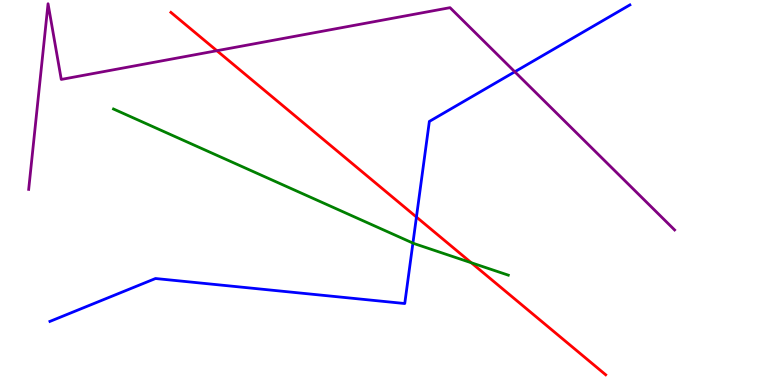[{'lines': ['blue', 'red'], 'intersections': [{'x': 5.37, 'y': 4.36}]}, {'lines': ['green', 'red'], 'intersections': [{'x': 6.08, 'y': 3.18}]}, {'lines': ['purple', 'red'], 'intersections': [{'x': 2.8, 'y': 8.68}]}, {'lines': ['blue', 'green'], 'intersections': [{'x': 5.33, 'y': 3.69}]}, {'lines': ['blue', 'purple'], 'intersections': [{'x': 6.64, 'y': 8.14}]}, {'lines': ['green', 'purple'], 'intersections': []}]